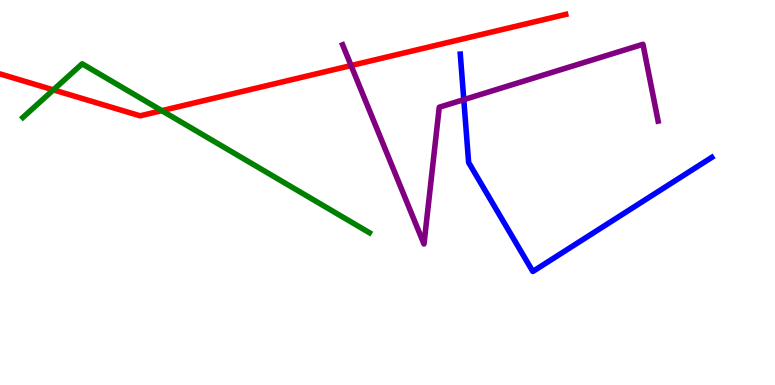[{'lines': ['blue', 'red'], 'intersections': []}, {'lines': ['green', 'red'], 'intersections': [{'x': 0.689, 'y': 7.67}, {'x': 2.09, 'y': 7.13}]}, {'lines': ['purple', 'red'], 'intersections': [{'x': 4.53, 'y': 8.3}]}, {'lines': ['blue', 'green'], 'intersections': []}, {'lines': ['blue', 'purple'], 'intersections': [{'x': 5.98, 'y': 7.41}]}, {'lines': ['green', 'purple'], 'intersections': []}]